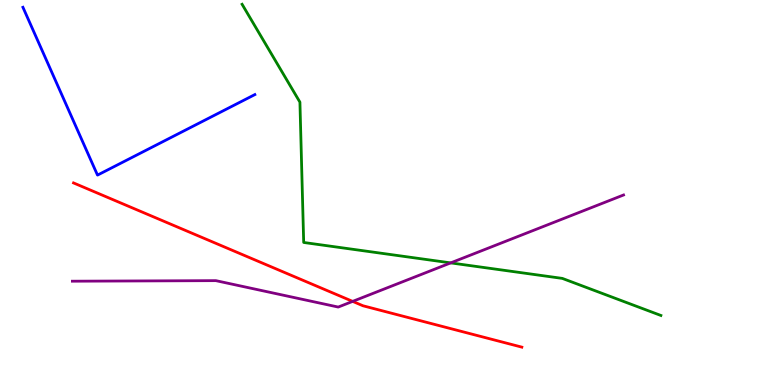[{'lines': ['blue', 'red'], 'intersections': []}, {'lines': ['green', 'red'], 'intersections': []}, {'lines': ['purple', 'red'], 'intersections': [{'x': 4.55, 'y': 2.17}]}, {'lines': ['blue', 'green'], 'intersections': []}, {'lines': ['blue', 'purple'], 'intersections': []}, {'lines': ['green', 'purple'], 'intersections': [{'x': 5.82, 'y': 3.17}]}]